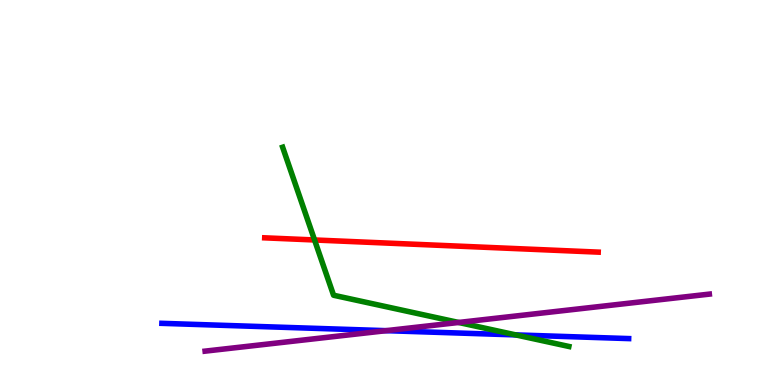[{'lines': ['blue', 'red'], 'intersections': []}, {'lines': ['green', 'red'], 'intersections': [{'x': 4.06, 'y': 3.77}]}, {'lines': ['purple', 'red'], 'intersections': []}, {'lines': ['blue', 'green'], 'intersections': [{'x': 6.65, 'y': 1.3}]}, {'lines': ['blue', 'purple'], 'intersections': [{'x': 4.98, 'y': 1.41}]}, {'lines': ['green', 'purple'], 'intersections': [{'x': 5.92, 'y': 1.62}]}]